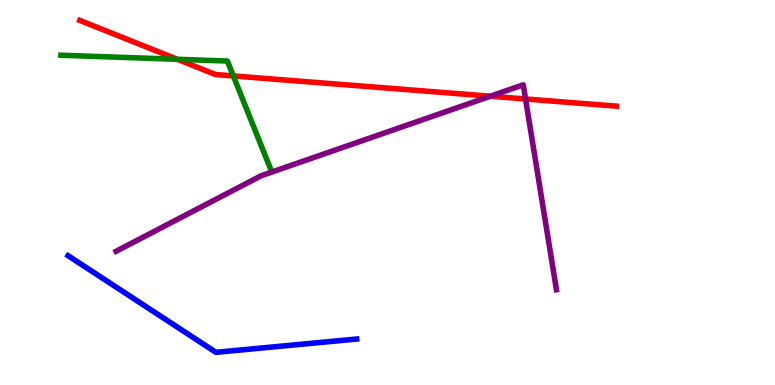[{'lines': ['blue', 'red'], 'intersections': []}, {'lines': ['green', 'red'], 'intersections': [{'x': 2.29, 'y': 8.46}, {'x': 3.01, 'y': 8.03}]}, {'lines': ['purple', 'red'], 'intersections': [{'x': 6.33, 'y': 7.5}, {'x': 6.78, 'y': 7.43}]}, {'lines': ['blue', 'green'], 'intersections': []}, {'lines': ['blue', 'purple'], 'intersections': []}, {'lines': ['green', 'purple'], 'intersections': []}]